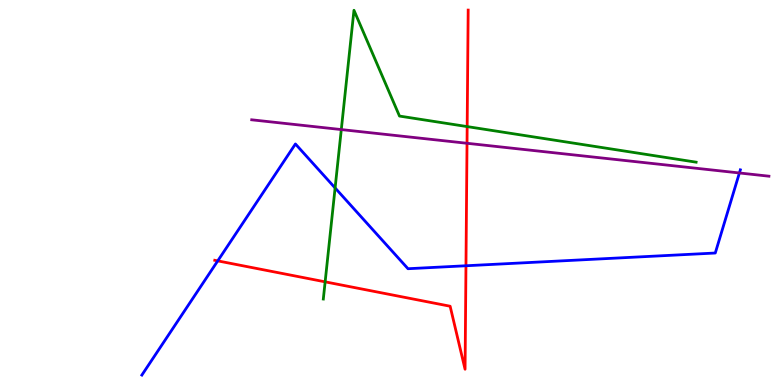[{'lines': ['blue', 'red'], 'intersections': [{'x': 2.81, 'y': 3.22}, {'x': 6.01, 'y': 3.1}]}, {'lines': ['green', 'red'], 'intersections': [{'x': 4.2, 'y': 2.68}, {'x': 6.03, 'y': 6.71}]}, {'lines': ['purple', 'red'], 'intersections': [{'x': 6.03, 'y': 6.28}]}, {'lines': ['blue', 'green'], 'intersections': [{'x': 4.32, 'y': 5.12}]}, {'lines': ['blue', 'purple'], 'intersections': [{'x': 9.54, 'y': 5.51}]}, {'lines': ['green', 'purple'], 'intersections': [{'x': 4.4, 'y': 6.63}]}]